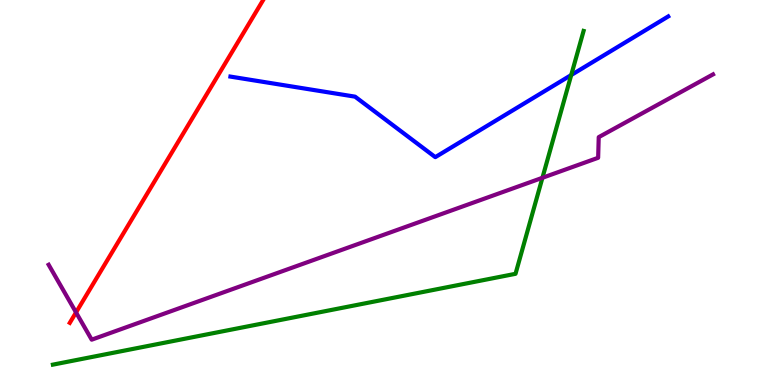[{'lines': ['blue', 'red'], 'intersections': []}, {'lines': ['green', 'red'], 'intersections': []}, {'lines': ['purple', 'red'], 'intersections': [{'x': 0.981, 'y': 1.89}]}, {'lines': ['blue', 'green'], 'intersections': [{'x': 7.37, 'y': 8.05}]}, {'lines': ['blue', 'purple'], 'intersections': []}, {'lines': ['green', 'purple'], 'intersections': [{'x': 7.0, 'y': 5.38}]}]